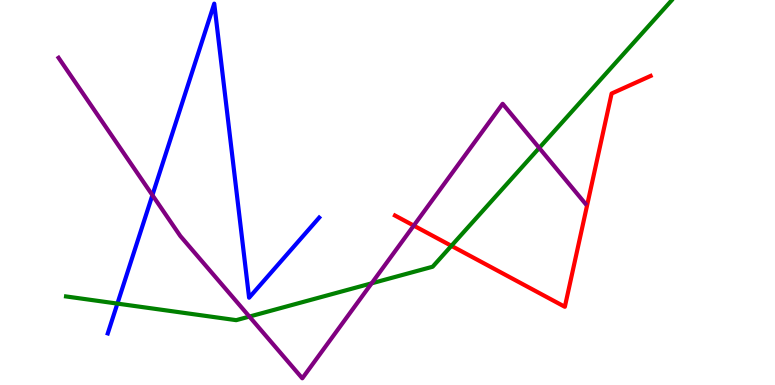[{'lines': ['blue', 'red'], 'intersections': []}, {'lines': ['green', 'red'], 'intersections': [{'x': 5.82, 'y': 3.61}]}, {'lines': ['purple', 'red'], 'intersections': [{'x': 5.34, 'y': 4.14}]}, {'lines': ['blue', 'green'], 'intersections': [{'x': 1.51, 'y': 2.11}]}, {'lines': ['blue', 'purple'], 'intersections': [{'x': 1.97, 'y': 4.93}]}, {'lines': ['green', 'purple'], 'intersections': [{'x': 3.22, 'y': 1.78}, {'x': 4.8, 'y': 2.64}, {'x': 6.96, 'y': 6.16}]}]